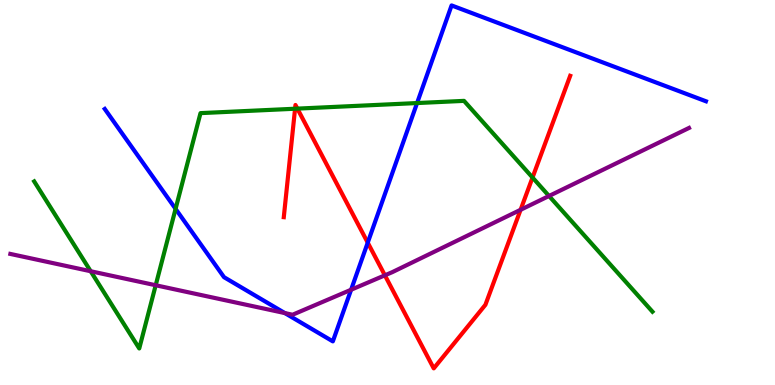[{'lines': ['blue', 'red'], 'intersections': [{'x': 4.74, 'y': 3.7}]}, {'lines': ['green', 'red'], 'intersections': [{'x': 3.81, 'y': 7.18}, {'x': 3.84, 'y': 7.18}, {'x': 6.87, 'y': 5.39}]}, {'lines': ['purple', 'red'], 'intersections': [{'x': 4.97, 'y': 2.85}, {'x': 6.72, 'y': 4.55}]}, {'lines': ['blue', 'green'], 'intersections': [{'x': 2.27, 'y': 4.58}, {'x': 5.38, 'y': 7.32}]}, {'lines': ['blue', 'purple'], 'intersections': [{'x': 3.68, 'y': 1.87}, {'x': 4.53, 'y': 2.47}]}, {'lines': ['green', 'purple'], 'intersections': [{'x': 1.17, 'y': 2.95}, {'x': 2.01, 'y': 2.59}, {'x': 7.08, 'y': 4.91}]}]